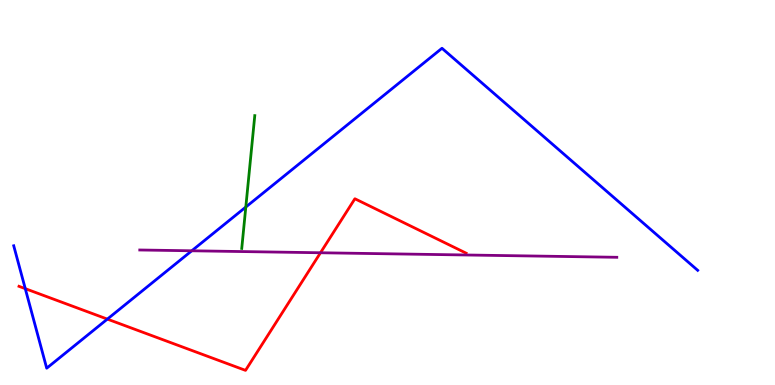[{'lines': ['blue', 'red'], 'intersections': [{'x': 0.326, 'y': 2.5}, {'x': 1.39, 'y': 1.71}]}, {'lines': ['green', 'red'], 'intersections': []}, {'lines': ['purple', 'red'], 'intersections': [{'x': 4.14, 'y': 3.43}]}, {'lines': ['blue', 'green'], 'intersections': [{'x': 3.17, 'y': 4.62}]}, {'lines': ['blue', 'purple'], 'intersections': [{'x': 2.47, 'y': 3.49}]}, {'lines': ['green', 'purple'], 'intersections': []}]